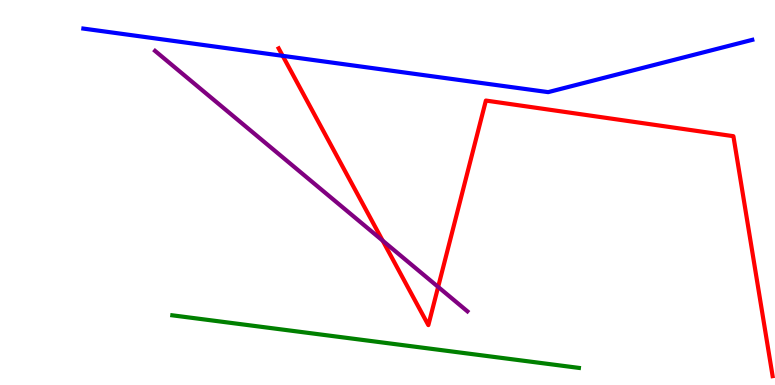[{'lines': ['blue', 'red'], 'intersections': [{'x': 3.65, 'y': 8.55}]}, {'lines': ['green', 'red'], 'intersections': []}, {'lines': ['purple', 'red'], 'intersections': [{'x': 4.94, 'y': 3.75}, {'x': 5.65, 'y': 2.55}]}, {'lines': ['blue', 'green'], 'intersections': []}, {'lines': ['blue', 'purple'], 'intersections': []}, {'lines': ['green', 'purple'], 'intersections': []}]